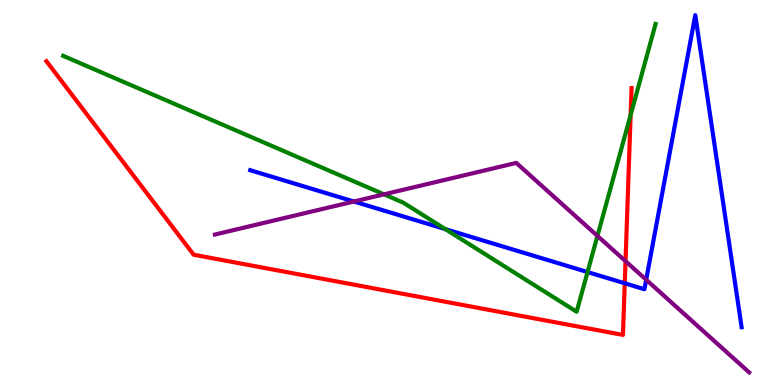[{'lines': ['blue', 'red'], 'intersections': [{'x': 8.06, 'y': 2.64}]}, {'lines': ['green', 'red'], 'intersections': [{'x': 8.14, 'y': 7.01}]}, {'lines': ['purple', 'red'], 'intersections': [{'x': 8.07, 'y': 3.22}]}, {'lines': ['blue', 'green'], 'intersections': [{'x': 5.75, 'y': 4.05}, {'x': 7.58, 'y': 2.93}]}, {'lines': ['blue', 'purple'], 'intersections': [{'x': 4.57, 'y': 4.77}, {'x': 8.34, 'y': 2.73}]}, {'lines': ['green', 'purple'], 'intersections': [{'x': 4.95, 'y': 4.95}, {'x': 7.71, 'y': 3.87}]}]